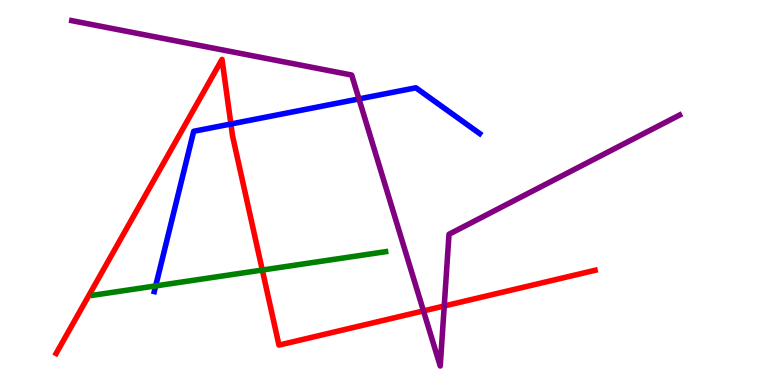[{'lines': ['blue', 'red'], 'intersections': [{'x': 2.98, 'y': 6.78}]}, {'lines': ['green', 'red'], 'intersections': [{'x': 3.38, 'y': 2.99}]}, {'lines': ['purple', 'red'], 'intersections': [{'x': 5.46, 'y': 1.92}, {'x': 5.73, 'y': 2.05}]}, {'lines': ['blue', 'green'], 'intersections': [{'x': 2.01, 'y': 2.57}]}, {'lines': ['blue', 'purple'], 'intersections': [{'x': 4.63, 'y': 7.43}]}, {'lines': ['green', 'purple'], 'intersections': []}]